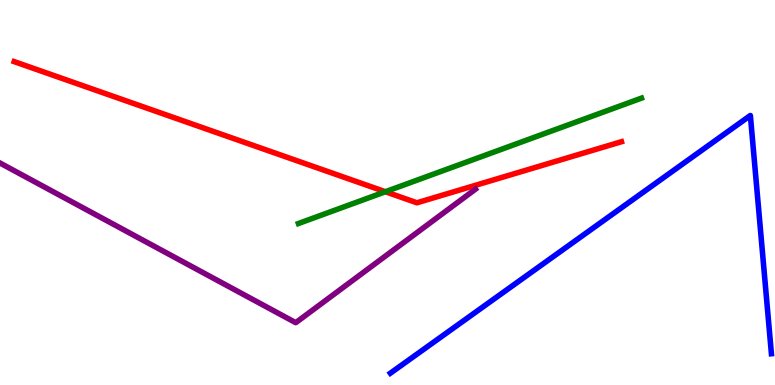[{'lines': ['blue', 'red'], 'intersections': []}, {'lines': ['green', 'red'], 'intersections': [{'x': 4.97, 'y': 5.02}]}, {'lines': ['purple', 'red'], 'intersections': []}, {'lines': ['blue', 'green'], 'intersections': []}, {'lines': ['blue', 'purple'], 'intersections': []}, {'lines': ['green', 'purple'], 'intersections': []}]